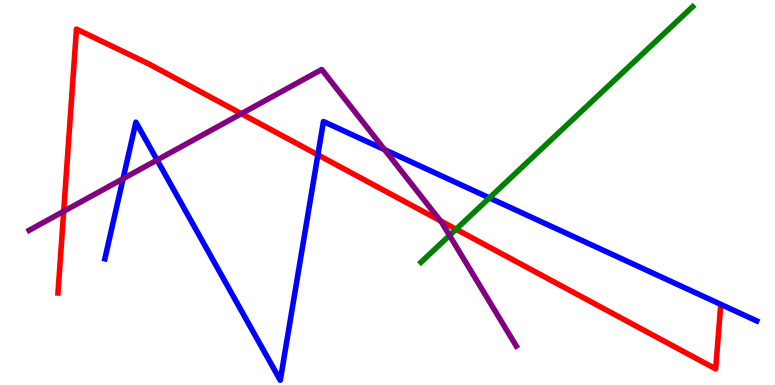[{'lines': ['blue', 'red'], 'intersections': [{'x': 4.1, 'y': 5.98}]}, {'lines': ['green', 'red'], 'intersections': [{'x': 5.89, 'y': 4.05}]}, {'lines': ['purple', 'red'], 'intersections': [{'x': 0.822, 'y': 4.51}, {'x': 3.11, 'y': 7.05}, {'x': 5.68, 'y': 4.27}]}, {'lines': ['blue', 'green'], 'intersections': [{'x': 6.32, 'y': 4.86}]}, {'lines': ['blue', 'purple'], 'intersections': [{'x': 1.59, 'y': 5.36}, {'x': 2.03, 'y': 5.84}, {'x': 4.96, 'y': 6.11}]}, {'lines': ['green', 'purple'], 'intersections': [{'x': 5.8, 'y': 3.88}]}]